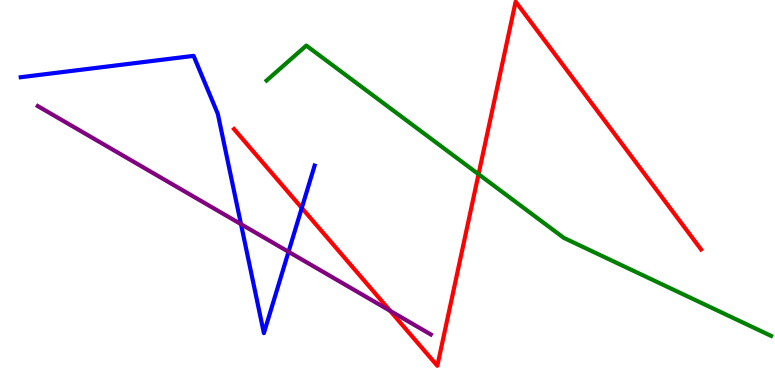[{'lines': ['blue', 'red'], 'intersections': [{'x': 3.89, 'y': 4.6}]}, {'lines': ['green', 'red'], 'intersections': [{'x': 6.17, 'y': 5.48}]}, {'lines': ['purple', 'red'], 'intersections': [{'x': 5.03, 'y': 1.93}]}, {'lines': ['blue', 'green'], 'intersections': []}, {'lines': ['blue', 'purple'], 'intersections': [{'x': 3.11, 'y': 4.18}, {'x': 3.72, 'y': 3.46}]}, {'lines': ['green', 'purple'], 'intersections': []}]